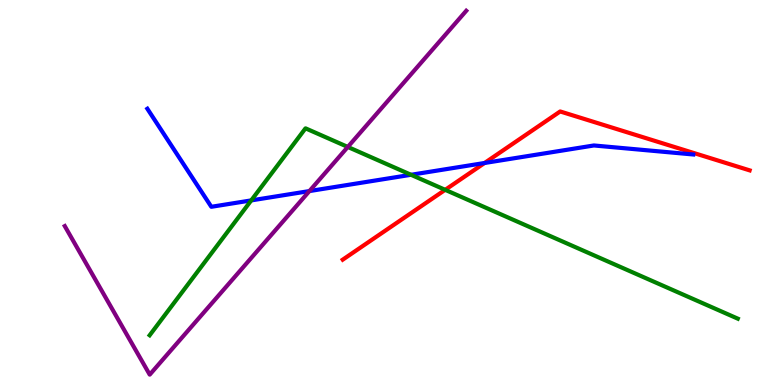[{'lines': ['blue', 'red'], 'intersections': [{'x': 6.25, 'y': 5.77}]}, {'lines': ['green', 'red'], 'intersections': [{'x': 5.74, 'y': 5.07}]}, {'lines': ['purple', 'red'], 'intersections': []}, {'lines': ['blue', 'green'], 'intersections': [{'x': 3.24, 'y': 4.79}, {'x': 5.3, 'y': 5.46}]}, {'lines': ['blue', 'purple'], 'intersections': [{'x': 3.99, 'y': 5.04}]}, {'lines': ['green', 'purple'], 'intersections': [{'x': 4.49, 'y': 6.18}]}]